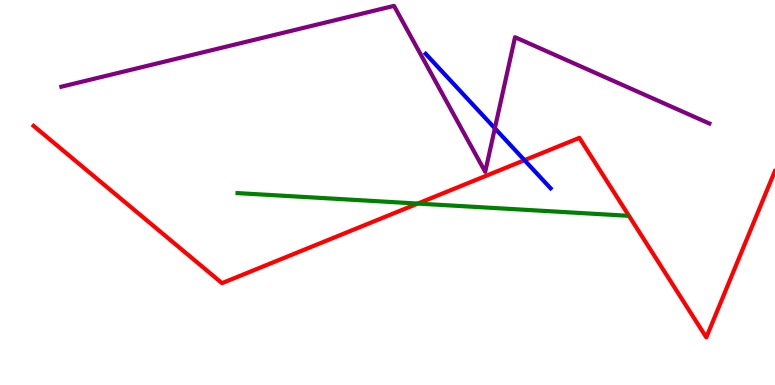[{'lines': ['blue', 'red'], 'intersections': [{'x': 6.77, 'y': 5.84}]}, {'lines': ['green', 'red'], 'intersections': [{'x': 5.39, 'y': 4.71}]}, {'lines': ['purple', 'red'], 'intersections': []}, {'lines': ['blue', 'green'], 'intersections': []}, {'lines': ['blue', 'purple'], 'intersections': [{'x': 6.39, 'y': 6.67}]}, {'lines': ['green', 'purple'], 'intersections': []}]